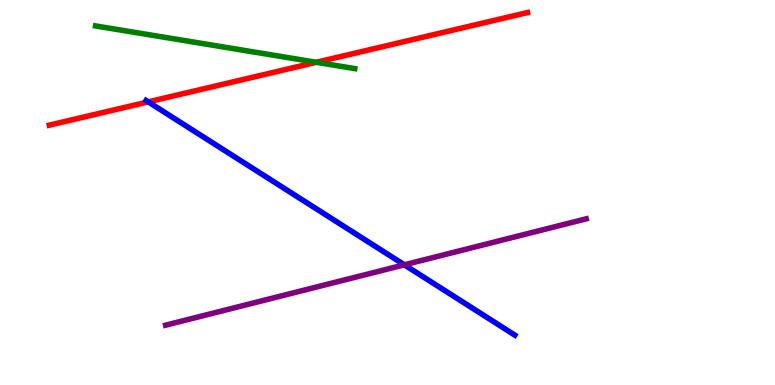[{'lines': ['blue', 'red'], 'intersections': [{'x': 1.91, 'y': 7.35}]}, {'lines': ['green', 'red'], 'intersections': [{'x': 4.08, 'y': 8.38}]}, {'lines': ['purple', 'red'], 'intersections': []}, {'lines': ['blue', 'green'], 'intersections': []}, {'lines': ['blue', 'purple'], 'intersections': [{'x': 5.22, 'y': 3.12}]}, {'lines': ['green', 'purple'], 'intersections': []}]